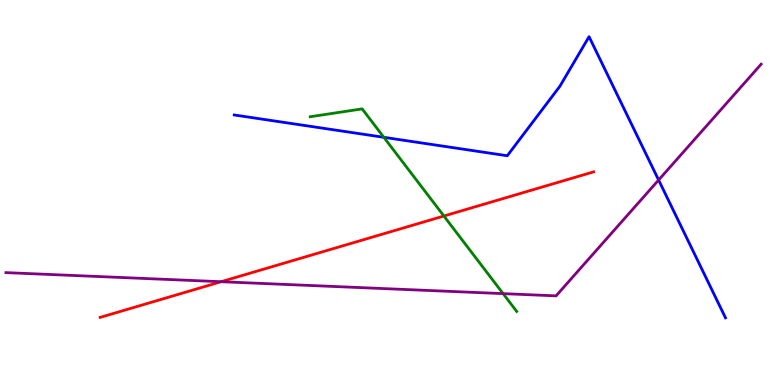[{'lines': ['blue', 'red'], 'intersections': []}, {'lines': ['green', 'red'], 'intersections': [{'x': 5.73, 'y': 4.39}]}, {'lines': ['purple', 'red'], 'intersections': [{'x': 2.85, 'y': 2.68}]}, {'lines': ['blue', 'green'], 'intersections': [{'x': 4.95, 'y': 6.43}]}, {'lines': ['blue', 'purple'], 'intersections': [{'x': 8.5, 'y': 5.32}]}, {'lines': ['green', 'purple'], 'intersections': [{'x': 6.49, 'y': 2.37}]}]